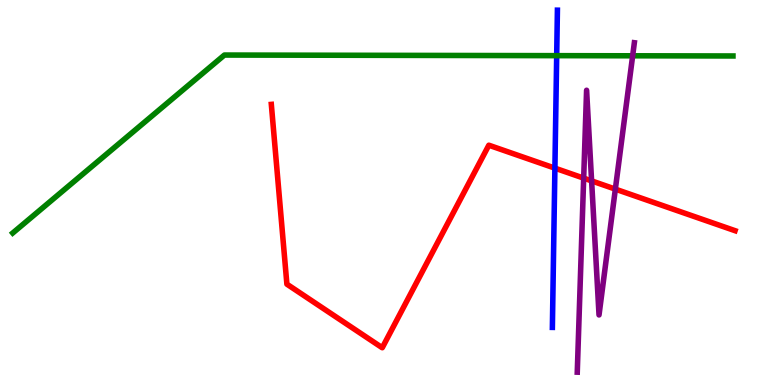[{'lines': ['blue', 'red'], 'intersections': [{'x': 7.16, 'y': 5.63}]}, {'lines': ['green', 'red'], 'intersections': []}, {'lines': ['purple', 'red'], 'intersections': [{'x': 7.53, 'y': 5.37}, {'x': 7.63, 'y': 5.3}, {'x': 7.94, 'y': 5.09}]}, {'lines': ['blue', 'green'], 'intersections': [{'x': 7.18, 'y': 8.55}]}, {'lines': ['blue', 'purple'], 'intersections': []}, {'lines': ['green', 'purple'], 'intersections': [{'x': 8.16, 'y': 8.55}]}]